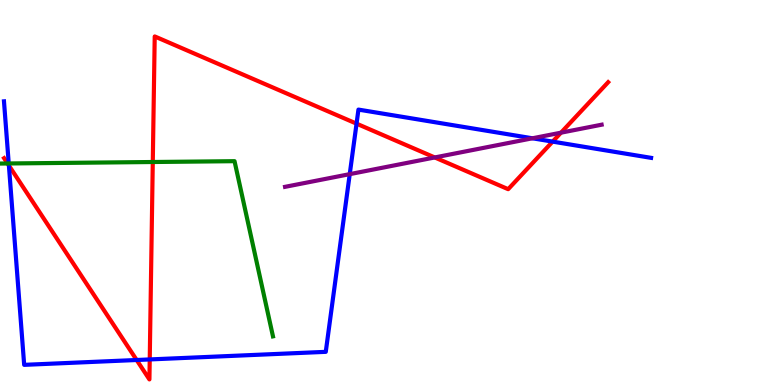[{'lines': ['blue', 'red'], 'intersections': [{'x': 0.115, 'y': 5.7}, {'x': 1.76, 'y': 0.649}, {'x': 1.93, 'y': 0.664}, {'x': 4.6, 'y': 6.79}, {'x': 7.13, 'y': 6.32}]}, {'lines': ['green', 'red'], 'intersections': [{'x': 0.0976, 'y': 5.75}, {'x': 1.97, 'y': 5.79}]}, {'lines': ['purple', 'red'], 'intersections': [{'x': 5.61, 'y': 5.91}, {'x': 7.24, 'y': 6.55}]}, {'lines': ['blue', 'green'], 'intersections': [{'x': 0.113, 'y': 5.75}]}, {'lines': ['blue', 'purple'], 'intersections': [{'x': 4.51, 'y': 5.48}, {'x': 6.87, 'y': 6.41}]}, {'lines': ['green', 'purple'], 'intersections': []}]